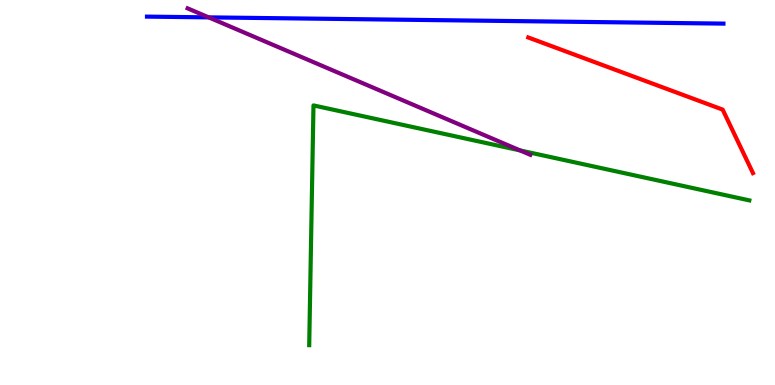[{'lines': ['blue', 'red'], 'intersections': []}, {'lines': ['green', 'red'], 'intersections': []}, {'lines': ['purple', 'red'], 'intersections': []}, {'lines': ['blue', 'green'], 'intersections': []}, {'lines': ['blue', 'purple'], 'intersections': [{'x': 2.69, 'y': 9.55}]}, {'lines': ['green', 'purple'], 'intersections': [{'x': 6.71, 'y': 6.09}]}]